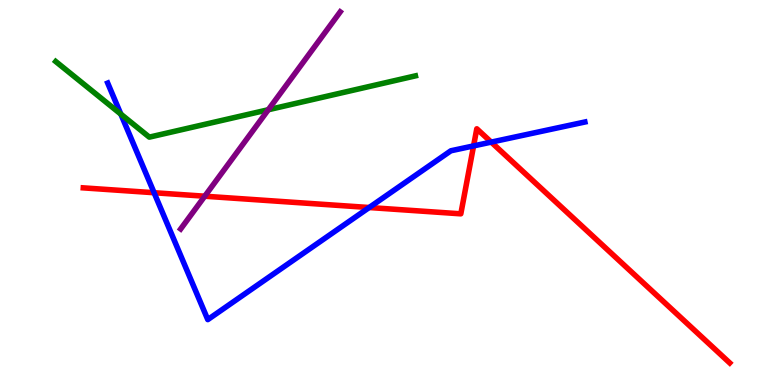[{'lines': ['blue', 'red'], 'intersections': [{'x': 1.99, 'y': 4.99}, {'x': 4.76, 'y': 4.61}, {'x': 6.11, 'y': 6.21}, {'x': 6.34, 'y': 6.31}]}, {'lines': ['green', 'red'], 'intersections': []}, {'lines': ['purple', 'red'], 'intersections': [{'x': 2.64, 'y': 4.9}]}, {'lines': ['blue', 'green'], 'intersections': [{'x': 1.56, 'y': 7.04}]}, {'lines': ['blue', 'purple'], 'intersections': []}, {'lines': ['green', 'purple'], 'intersections': [{'x': 3.46, 'y': 7.15}]}]